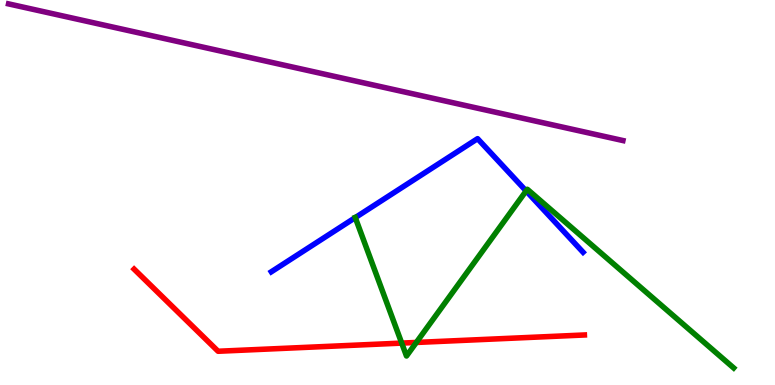[{'lines': ['blue', 'red'], 'intersections': []}, {'lines': ['green', 'red'], 'intersections': [{'x': 5.18, 'y': 1.09}, {'x': 5.37, 'y': 1.11}]}, {'lines': ['purple', 'red'], 'intersections': []}, {'lines': ['blue', 'green'], 'intersections': [{'x': 4.58, 'y': 4.35}, {'x': 6.79, 'y': 5.04}]}, {'lines': ['blue', 'purple'], 'intersections': []}, {'lines': ['green', 'purple'], 'intersections': []}]